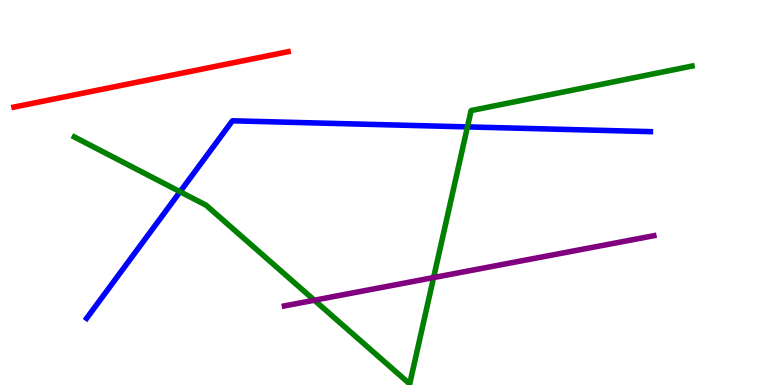[{'lines': ['blue', 'red'], 'intersections': []}, {'lines': ['green', 'red'], 'intersections': []}, {'lines': ['purple', 'red'], 'intersections': []}, {'lines': ['blue', 'green'], 'intersections': [{'x': 2.32, 'y': 5.02}, {'x': 6.03, 'y': 6.7}]}, {'lines': ['blue', 'purple'], 'intersections': []}, {'lines': ['green', 'purple'], 'intersections': [{'x': 4.06, 'y': 2.2}, {'x': 5.59, 'y': 2.79}]}]